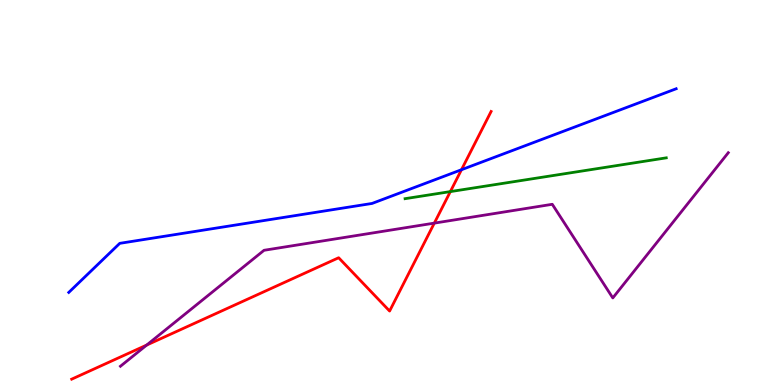[{'lines': ['blue', 'red'], 'intersections': [{'x': 5.95, 'y': 5.59}]}, {'lines': ['green', 'red'], 'intersections': [{'x': 5.81, 'y': 5.02}]}, {'lines': ['purple', 'red'], 'intersections': [{'x': 1.89, 'y': 1.04}, {'x': 5.6, 'y': 4.2}]}, {'lines': ['blue', 'green'], 'intersections': []}, {'lines': ['blue', 'purple'], 'intersections': []}, {'lines': ['green', 'purple'], 'intersections': []}]